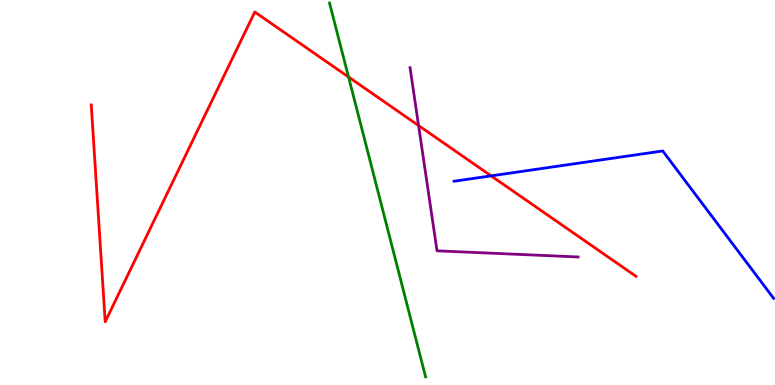[{'lines': ['blue', 'red'], 'intersections': [{'x': 6.34, 'y': 5.43}]}, {'lines': ['green', 'red'], 'intersections': [{'x': 4.5, 'y': 8.0}]}, {'lines': ['purple', 'red'], 'intersections': [{'x': 5.4, 'y': 6.74}]}, {'lines': ['blue', 'green'], 'intersections': []}, {'lines': ['blue', 'purple'], 'intersections': []}, {'lines': ['green', 'purple'], 'intersections': []}]